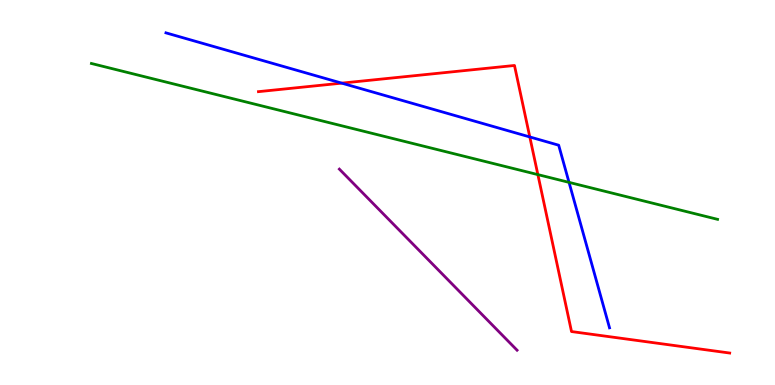[{'lines': ['blue', 'red'], 'intersections': [{'x': 4.41, 'y': 7.84}, {'x': 6.84, 'y': 6.44}]}, {'lines': ['green', 'red'], 'intersections': [{'x': 6.94, 'y': 5.46}]}, {'lines': ['purple', 'red'], 'intersections': []}, {'lines': ['blue', 'green'], 'intersections': [{'x': 7.34, 'y': 5.26}]}, {'lines': ['blue', 'purple'], 'intersections': []}, {'lines': ['green', 'purple'], 'intersections': []}]